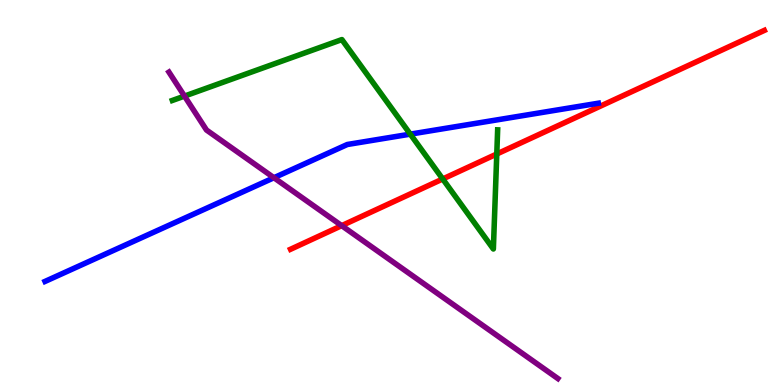[{'lines': ['blue', 'red'], 'intersections': []}, {'lines': ['green', 'red'], 'intersections': [{'x': 5.71, 'y': 5.35}, {'x': 6.41, 'y': 6.0}]}, {'lines': ['purple', 'red'], 'intersections': [{'x': 4.41, 'y': 4.14}]}, {'lines': ['blue', 'green'], 'intersections': [{'x': 5.29, 'y': 6.52}]}, {'lines': ['blue', 'purple'], 'intersections': [{'x': 3.53, 'y': 5.38}]}, {'lines': ['green', 'purple'], 'intersections': [{'x': 2.38, 'y': 7.5}]}]